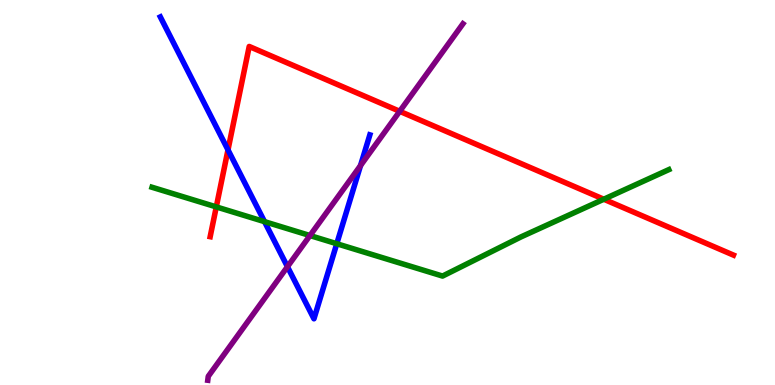[{'lines': ['blue', 'red'], 'intersections': [{'x': 2.94, 'y': 6.11}]}, {'lines': ['green', 'red'], 'intersections': [{'x': 2.79, 'y': 4.63}, {'x': 7.79, 'y': 4.83}]}, {'lines': ['purple', 'red'], 'intersections': [{'x': 5.16, 'y': 7.11}]}, {'lines': ['blue', 'green'], 'intersections': [{'x': 3.41, 'y': 4.24}, {'x': 4.35, 'y': 3.67}]}, {'lines': ['blue', 'purple'], 'intersections': [{'x': 3.71, 'y': 3.07}, {'x': 4.65, 'y': 5.7}]}, {'lines': ['green', 'purple'], 'intersections': [{'x': 4.0, 'y': 3.88}]}]